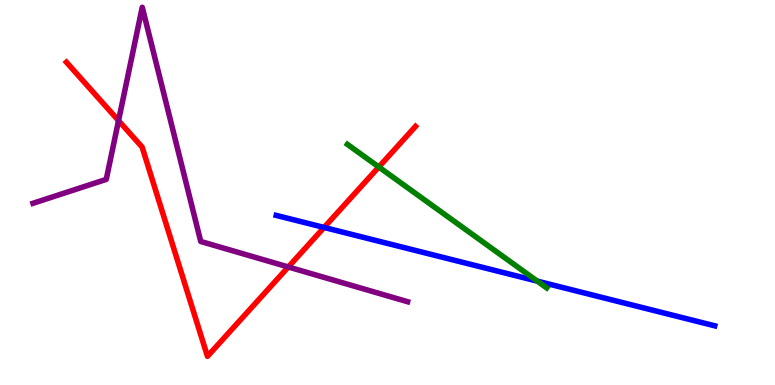[{'lines': ['blue', 'red'], 'intersections': [{'x': 4.18, 'y': 4.09}]}, {'lines': ['green', 'red'], 'intersections': [{'x': 4.89, 'y': 5.66}]}, {'lines': ['purple', 'red'], 'intersections': [{'x': 1.53, 'y': 6.87}, {'x': 3.72, 'y': 3.07}]}, {'lines': ['blue', 'green'], 'intersections': [{'x': 6.93, 'y': 2.7}]}, {'lines': ['blue', 'purple'], 'intersections': []}, {'lines': ['green', 'purple'], 'intersections': []}]